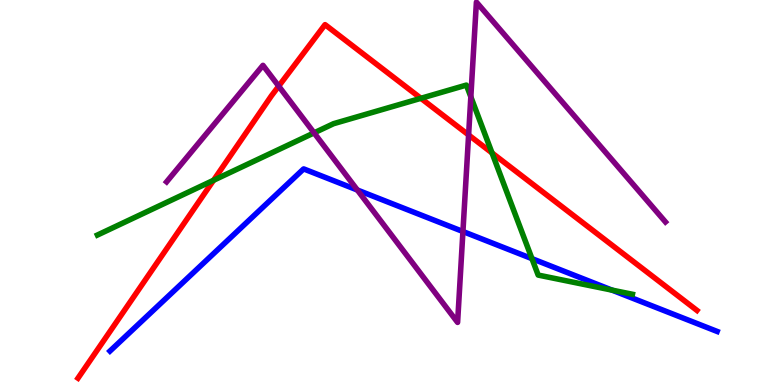[{'lines': ['blue', 'red'], 'intersections': []}, {'lines': ['green', 'red'], 'intersections': [{'x': 2.76, 'y': 5.32}, {'x': 5.43, 'y': 7.45}, {'x': 6.35, 'y': 6.03}]}, {'lines': ['purple', 'red'], 'intersections': [{'x': 3.6, 'y': 7.76}, {'x': 6.05, 'y': 6.49}]}, {'lines': ['blue', 'green'], 'intersections': [{'x': 6.86, 'y': 3.28}, {'x': 7.9, 'y': 2.46}]}, {'lines': ['blue', 'purple'], 'intersections': [{'x': 4.61, 'y': 5.06}, {'x': 5.97, 'y': 3.99}]}, {'lines': ['green', 'purple'], 'intersections': [{'x': 4.05, 'y': 6.55}, {'x': 6.08, 'y': 7.48}]}]